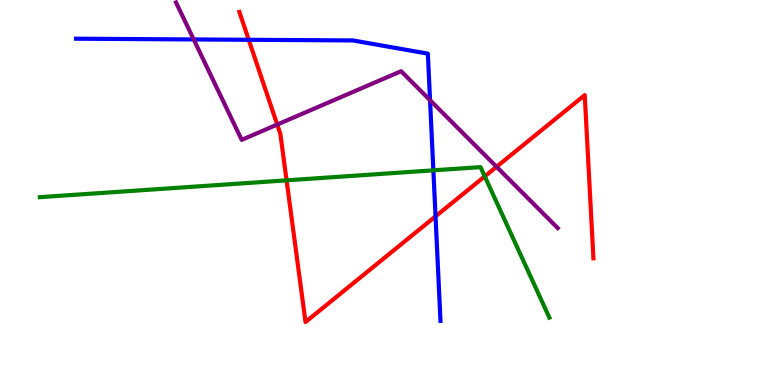[{'lines': ['blue', 'red'], 'intersections': [{'x': 3.21, 'y': 8.97}, {'x': 5.62, 'y': 4.38}]}, {'lines': ['green', 'red'], 'intersections': [{'x': 3.7, 'y': 5.32}, {'x': 6.26, 'y': 5.42}]}, {'lines': ['purple', 'red'], 'intersections': [{'x': 3.58, 'y': 6.76}, {'x': 6.41, 'y': 5.67}]}, {'lines': ['blue', 'green'], 'intersections': [{'x': 5.59, 'y': 5.58}]}, {'lines': ['blue', 'purple'], 'intersections': [{'x': 2.5, 'y': 8.98}, {'x': 5.55, 'y': 7.4}]}, {'lines': ['green', 'purple'], 'intersections': []}]